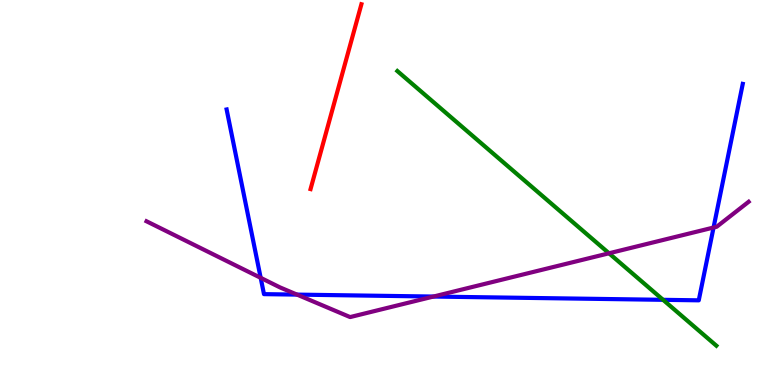[{'lines': ['blue', 'red'], 'intersections': []}, {'lines': ['green', 'red'], 'intersections': []}, {'lines': ['purple', 'red'], 'intersections': []}, {'lines': ['blue', 'green'], 'intersections': [{'x': 8.56, 'y': 2.21}]}, {'lines': ['blue', 'purple'], 'intersections': [{'x': 3.36, 'y': 2.78}, {'x': 3.83, 'y': 2.35}, {'x': 5.59, 'y': 2.3}, {'x': 9.21, 'y': 4.09}]}, {'lines': ['green', 'purple'], 'intersections': [{'x': 7.86, 'y': 3.42}]}]